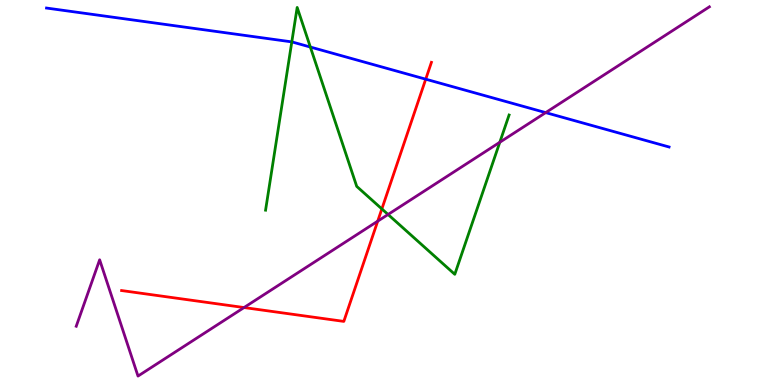[{'lines': ['blue', 'red'], 'intersections': [{'x': 5.49, 'y': 7.94}]}, {'lines': ['green', 'red'], 'intersections': [{'x': 4.93, 'y': 4.57}]}, {'lines': ['purple', 'red'], 'intersections': [{'x': 3.15, 'y': 2.01}, {'x': 4.87, 'y': 4.26}]}, {'lines': ['blue', 'green'], 'intersections': [{'x': 3.77, 'y': 8.91}, {'x': 4.0, 'y': 8.78}]}, {'lines': ['blue', 'purple'], 'intersections': [{'x': 7.04, 'y': 7.08}]}, {'lines': ['green', 'purple'], 'intersections': [{'x': 5.01, 'y': 4.43}, {'x': 6.45, 'y': 6.3}]}]